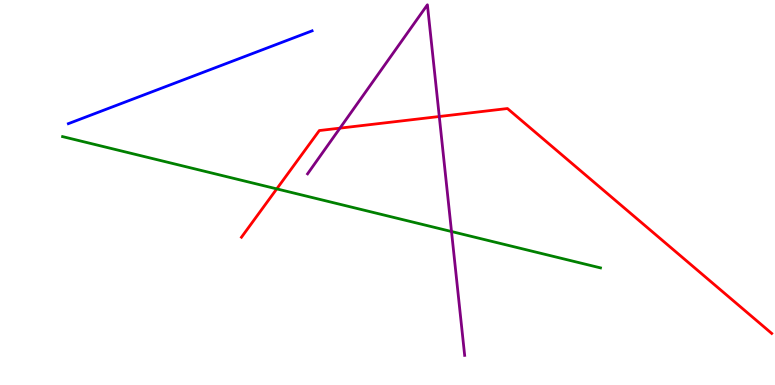[{'lines': ['blue', 'red'], 'intersections': []}, {'lines': ['green', 'red'], 'intersections': [{'x': 3.57, 'y': 5.09}]}, {'lines': ['purple', 'red'], 'intersections': [{'x': 4.39, 'y': 6.67}, {'x': 5.67, 'y': 6.97}]}, {'lines': ['blue', 'green'], 'intersections': []}, {'lines': ['blue', 'purple'], 'intersections': []}, {'lines': ['green', 'purple'], 'intersections': [{'x': 5.83, 'y': 3.99}]}]